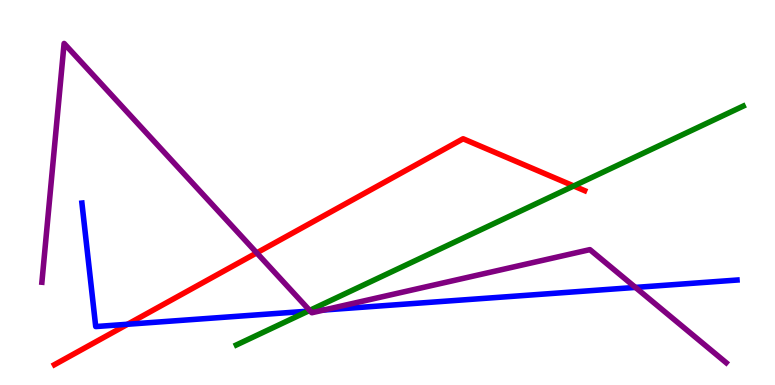[{'lines': ['blue', 'red'], 'intersections': [{'x': 1.65, 'y': 1.58}]}, {'lines': ['green', 'red'], 'intersections': [{'x': 7.4, 'y': 5.17}]}, {'lines': ['purple', 'red'], 'intersections': [{'x': 3.31, 'y': 3.43}]}, {'lines': ['blue', 'green'], 'intersections': [{'x': 3.98, 'y': 1.92}]}, {'lines': ['blue', 'purple'], 'intersections': [{'x': 4.0, 'y': 1.92}, {'x': 4.18, 'y': 1.95}, {'x': 8.2, 'y': 2.53}]}, {'lines': ['green', 'purple'], 'intersections': [{'x': 4.0, 'y': 1.94}]}]